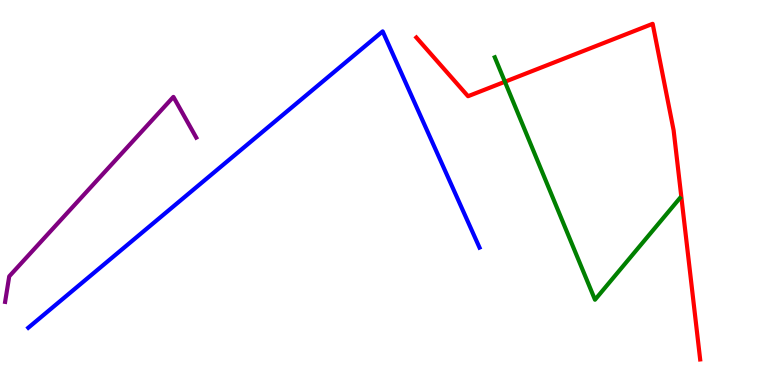[{'lines': ['blue', 'red'], 'intersections': []}, {'lines': ['green', 'red'], 'intersections': [{'x': 6.51, 'y': 7.88}]}, {'lines': ['purple', 'red'], 'intersections': []}, {'lines': ['blue', 'green'], 'intersections': []}, {'lines': ['blue', 'purple'], 'intersections': []}, {'lines': ['green', 'purple'], 'intersections': []}]